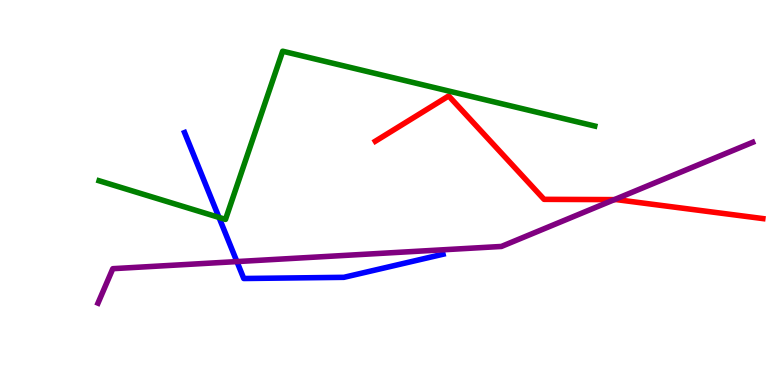[{'lines': ['blue', 'red'], 'intersections': []}, {'lines': ['green', 'red'], 'intersections': []}, {'lines': ['purple', 'red'], 'intersections': [{'x': 7.93, 'y': 4.82}]}, {'lines': ['blue', 'green'], 'intersections': [{'x': 2.83, 'y': 4.35}]}, {'lines': ['blue', 'purple'], 'intersections': [{'x': 3.06, 'y': 3.21}]}, {'lines': ['green', 'purple'], 'intersections': []}]